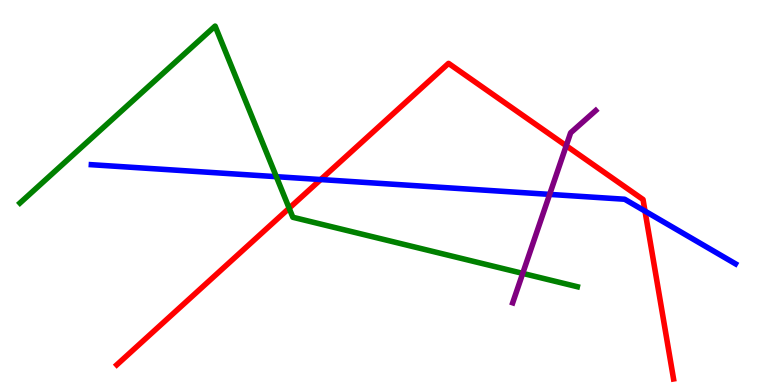[{'lines': ['blue', 'red'], 'intersections': [{'x': 4.14, 'y': 5.34}, {'x': 8.32, 'y': 4.52}]}, {'lines': ['green', 'red'], 'intersections': [{'x': 3.73, 'y': 4.59}]}, {'lines': ['purple', 'red'], 'intersections': [{'x': 7.31, 'y': 6.21}]}, {'lines': ['blue', 'green'], 'intersections': [{'x': 3.57, 'y': 5.41}]}, {'lines': ['blue', 'purple'], 'intersections': [{'x': 7.09, 'y': 4.95}]}, {'lines': ['green', 'purple'], 'intersections': [{'x': 6.74, 'y': 2.9}]}]